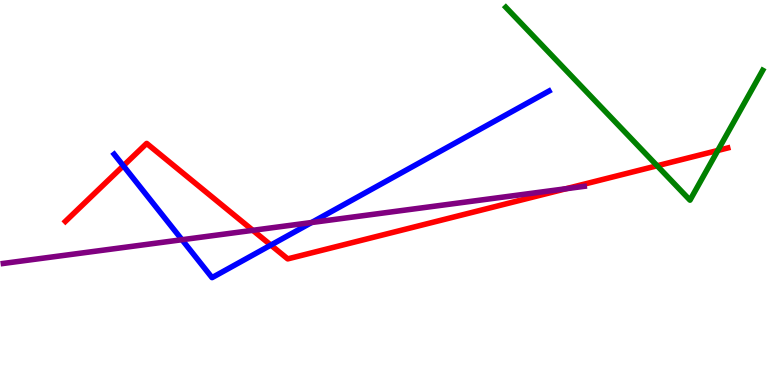[{'lines': ['blue', 'red'], 'intersections': [{'x': 1.59, 'y': 5.69}, {'x': 3.49, 'y': 3.63}]}, {'lines': ['green', 'red'], 'intersections': [{'x': 8.48, 'y': 5.69}, {'x': 9.26, 'y': 6.09}]}, {'lines': ['purple', 'red'], 'intersections': [{'x': 3.26, 'y': 4.02}, {'x': 7.3, 'y': 5.1}]}, {'lines': ['blue', 'green'], 'intersections': []}, {'lines': ['blue', 'purple'], 'intersections': [{'x': 2.35, 'y': 3.77}, {'x': 4.02, 'y': 4.22}]}, {'lines': ['green', 'purple'], 'intersections': []}]